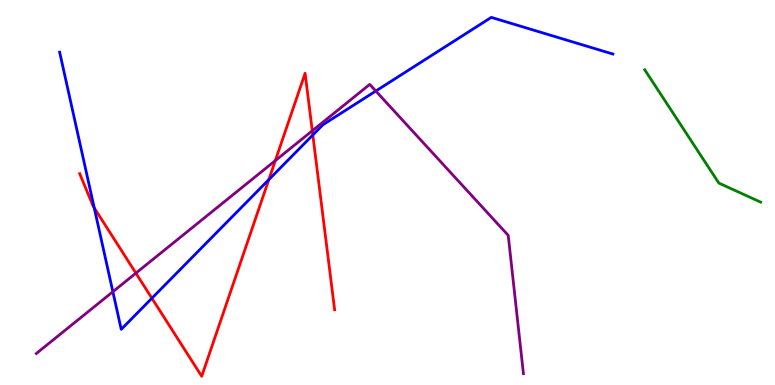[{'lines': ['blue', 'red'], 'intersections': [{'x': 1.22, 'y': 4.6}, {'x': 1.96, 'y': 2.25}, {'x': 3.47, 'y': 5.33}, {'x': 4.04, 'y': 6.49}]}, {'lines': ['green', 'red'], 'intersections': []}, {'lines': ['purple', 'red'], 'intersections': [{'x': 1.75, 'y': 2.91}, {'x': 3.55, 'y': 5.83}, {'x': 4.03, 'y': 6.6}]}, {'lines': ['blue', 'green'], 'intersections': []}, {'lines': ['blue', 'purple'], 'intersections': [{'x': 1.46, 'y': 2.42}, {'x': 4.85, 'y': 7.64}]}, {'lines': ['green', 'purple'], 'intersections': []}]